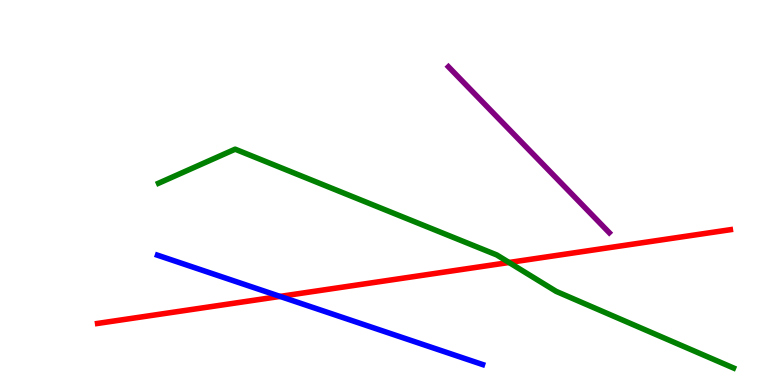[{'lines': ['blue', 'red'], 'intersections': [{'x': 3.61, 'y': 2.3}]}, {'lines': ['green', 'red'], 'intersections': [{'x': 6.57, 'y': 3.18}]}, {'lines': ['purple', 'red'], 'intersections': []}, {'lines': ['blue', 'green'], 'intersections': []}, {'lines': ['blue', 'purple'], 'intersections': []}, {'lines': ['green', 'purple'], 'intersections': []}]